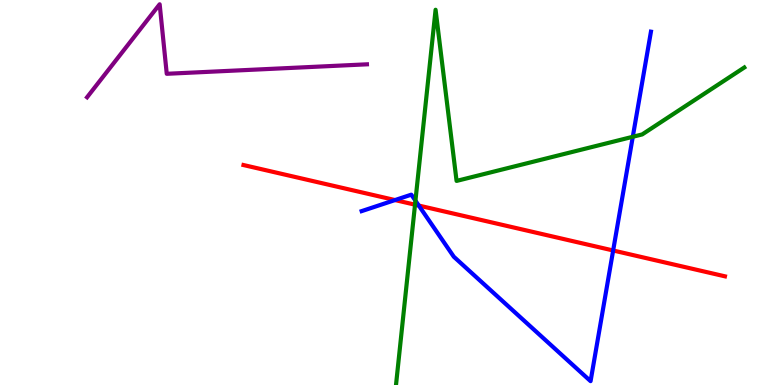[{'lines': ['blue', 'red'], 'intersections': [{'x': 5.1, 'y': 4.8}, {'x': 5.4, 'y': 4.66}, {'x': 7.91, 'y': 3.49}]}, {'lines': ['green', 'red'], 'intersections': [{'x': 5.36, 'y': 4.68}]}, {'lines': ['purple', 'red'], 'intersections': []}, {'lines': ['blue', 'green'], 'intersections': [{'x': 5.36, 'y': 4.79}, {'x': 8.17, 'y': 6.45}]}, {'lines': ['blue', 'purple'], 'intersections': []}, {'lines': ['green', 'purple'], 'intersections': []}]